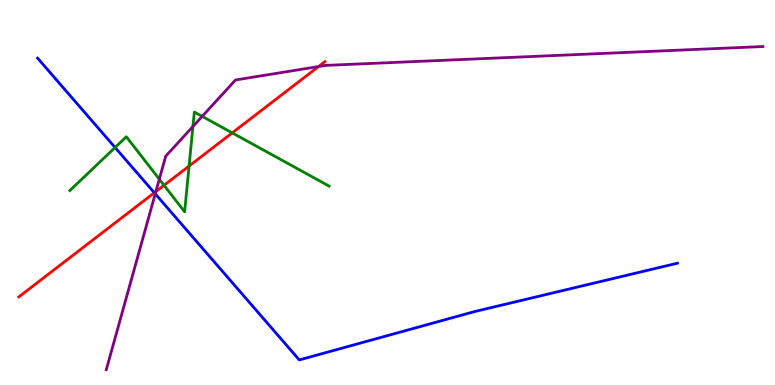[{'lines': ['blue', 'red'], 'intersections': [{'x': 1.99, 'y': 4.99}]}, {'lines': ['green', 'red'], 'intersections': [{'x': 2.12, 'y': 5.19}, {'x': 2.44, 'y': 5.69}, {'x': 3.0, 'y': 6.55}]}, {'lines': ['purple', 'red'], 'intersections': [{'x': 2.01, 'y': 5.02}, {'x': 4.11, 'y': 8.27}]}, {'lines': ['blue', 'green'], 'intersections': [{'x': 1.48, 'y': 6.17}]}, {'lines': ['blue', 'purple'], 'intersections': [{'x': 2.0, 'y': 4.97}]}, {'lines': ['green', 'purple'], 'intersections': [{'x': 2.06, 'y': 5.35}, {'x': 2.49, 'y': 6.71}, {'x': 2.61, 'y': 6.98}]}]